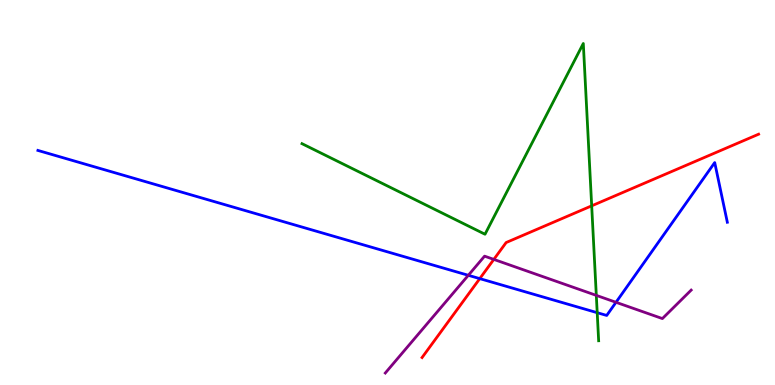[{'lines': ['blue', 'red'], 'intersections': [{'x': 6.19, 'y': 2.76}]}, {'lines': ['green', 'red'], 'intersections': [{'x': 7.63, 'y': 4.65}]}, {'lines': ['purple', 'red'], 'intersections': [{'x': 6.37, 'y': 3.26}]}, {'lines': ['blue', 'green'], 'intersections': [{'x': 7.71, 'y': 1.88}]}, {'lines': ['blue', 'purple'], 'intersections': [{'x': 6.04, 'y': 2.85}, {'x': 7.95, 'y': 2.15}]}, {'lines': ['green', 'purple'], 'intersections': [{'x': 7.69, 'y': 2.33}]}]